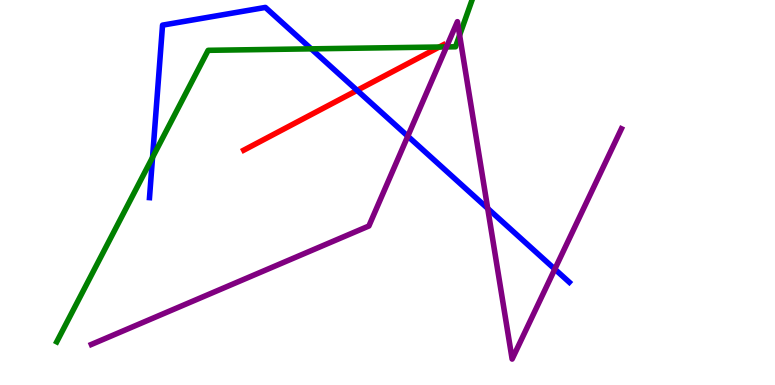[{'lines': ['blue', 'red'], 'intersections': [{'x': 4.61, 'y': 7.65}]}, {'lines': ['green', 'red'], 'intersections': [{'x': 5.67, 'y': 8.78}]}, {'lines': ['purple', 'red'], 'intersections': []}, {'lines': ['blue', 'green'], 'intersections': [{'x': 1.97, 'y': 5.91}, {'x': 4.02, 'y': 8.73}]}, {'lines': ['blue', 'purple'], 'intersections': [{'x': 5.26, 'y': 6.46}, {'x': 6.29, 'y': 4.59}, {'x': 7.16, 'y': 3.01}]}, {'lines': ['green', 'purple'], 'intersections': [{'x': 5.76, 'y': 8.78}, {'x': 5.93, 'y': 9.09}]}]